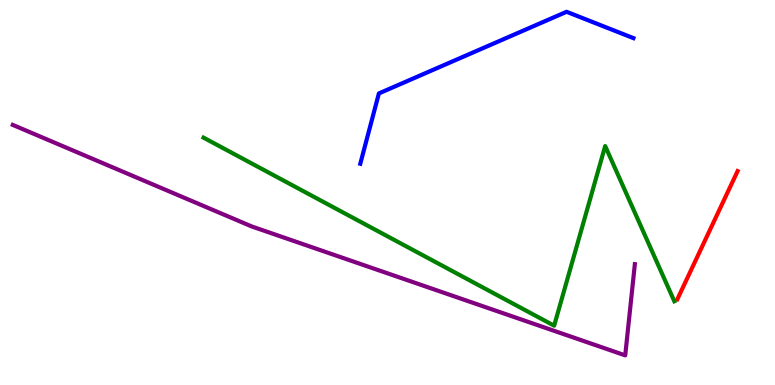[{'lines': ['blue', 'red'], 'intersections': []}, {'lines': ['green', 'red'], 'intersections': []}, {'lines': ['purple', 'red'], 'intersections': []}, {'lines': ['blue', 'green'], 'intersections': []}, {'lines': ['blue', 'purple'], 'intersections': []}, {'lines': ['green', 'purple'], 'intersections': []}]